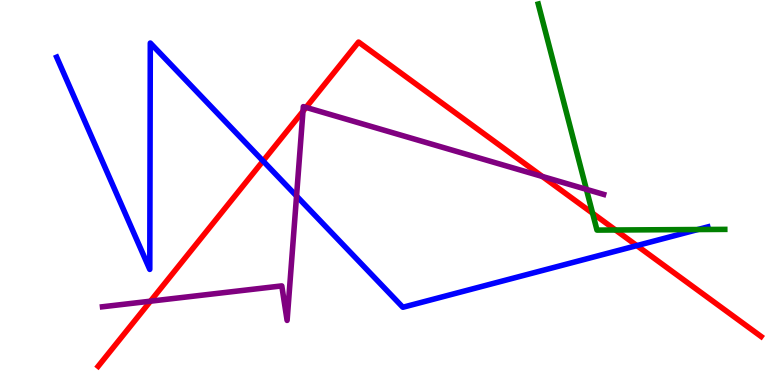[{'lines': ['blue', 'red'], 'intersections': [{'x': 3.39, 'y': 5.82}, {'x': 8.22, 'y': 3.62}]}, {'lines': ['green', 'red'], 'intersections': [{'x': 7.65, 'y': 4.46}, {'x': 7.94, 'y': 4.03}]}, {'lines': ['purple', 'red'], 'intersections': [{'x': 1.94, 'y': 2.18}, {'x': 3.91, 'y': 7.11}, {'x': 3.95, 'y': 7.21}, {'x': 7.0, 'y': 5.42}]}, {'lines': ['blue', 'green'], 'intersections': [{'x': 9.0, 'y': 4.04}]}, {'lines': ['blue', 'purple'], 'intersections': [{'x': 3.83, 'y': 4.91}]}, {'lines': ['green', 'purple'], 'intersections': [{'x': 7.57, 'y': 5.08}]}]